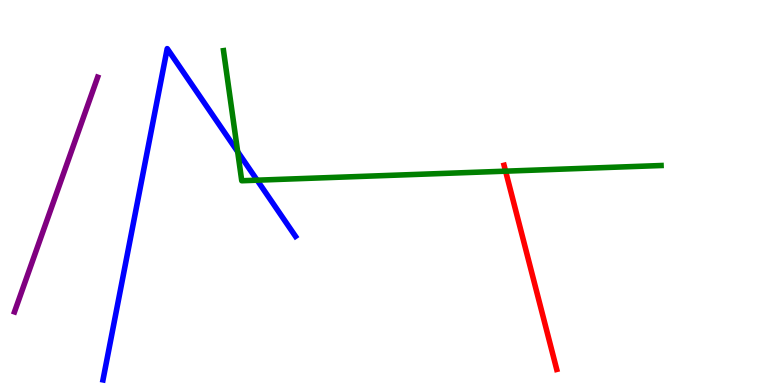[{'lines': ['blue', 'red'], 'intersections': []}, {'lines': ['green', 'red'], 'intersections': [{'x': 6.52, 'y': 5.55}]}, {'lines': ['purple', 'red'], 'intersections': []}, {'lines': ['blue', 'green'], 'intersections': [{'x': 3.07, 'y': 6.06}, {'x': 3.32, 'y': 5.32}]}, {'lines': ['blue', 'purple'], 'intersections': []}, {'lines': ['green', 'purple'], 'intersections': []}]